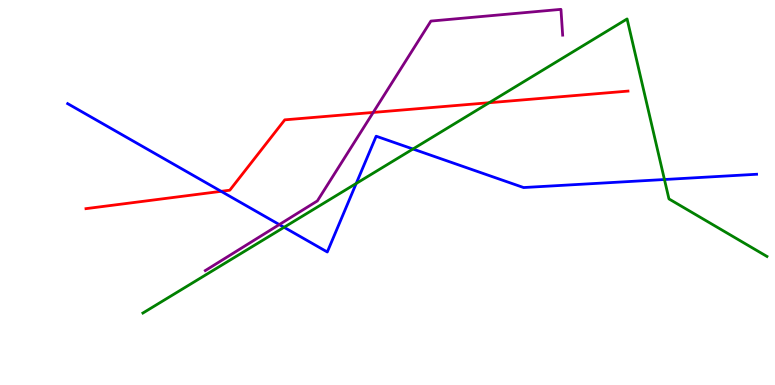[{'lines': ['blue', 'red'], 'intersections': [{'x': 2.85, 'y': 5.03}]}, {'lines': ['green', 'red'], 'intersections': [{'x': 6.31, 'y': 7.33}]}, {'lines': ['purple', 'red'], 'intersections': [{'x': 4.82, 'y': 7.08}]}, {'lines': ['blue', 'green'], 'intersections': [{'x': 3.67, 'y': 4.1}, {'x': 4.6, 'y': 5.23}, {'x': 5.33, 'y': 6.13}, {'x': 8.57, 'y': 5.34}]}, {'lines': ['blue', 'purple'], 'intersections': [{'x': 3.6, 'y': 4.17}]}, {'lines': ['green', 'purple'], 'intersections': []}]